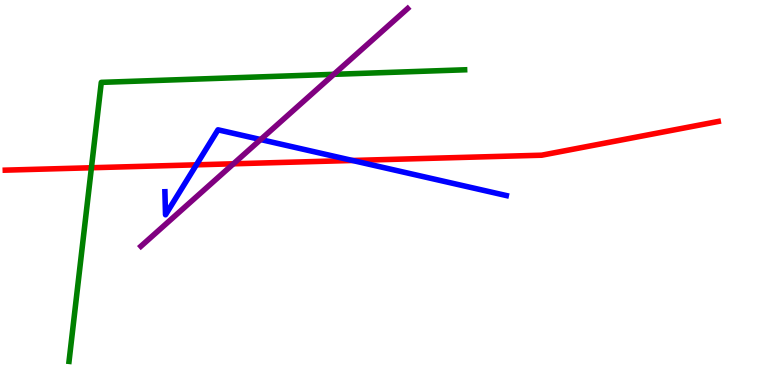[{'lines': ['blue', 'red'], 'intersections': [{'x': 2.53, 'y': 5.72}, {'x': 4.55, 'y': 5.83}]}, {'lines': ['green', 'red'], 'intersections': [{'x': 1.18, 'y': 5.64}]}, {'lines': ['purple', 'red'], 'intersections': [{'x': 3.01, 'y': 5.75}]}, {'lines': ['blue', 'green'], 'intersections': []}, {'lines': ['blue', 'purple'], 'intersections': [{'x': 3.36, 'y': 6.38}]}, {'lines': ['green', 'purple'], 'intersections': [{'x': 4.31, 'y': 8.07}]}]